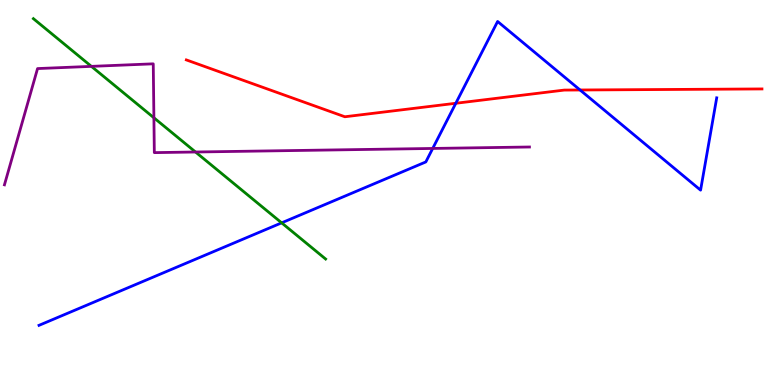[{'lines': ['blue', 'red'], 'intersections': [{'x': 5.88, 'y': 7.32}, {'x': 7.48, 'y': 7.66}]}, {'lines': ['green', 'red'], 'intersections': []}, {'lines': ['purple', 'red'], 'intersections': []}, {'lines': ['blue', 'green'], 'intersections': [{'x': 3.63, 'y': 4.21}]}, {'lines': ['blue', 'purple'], 'intersections': [{'x': 5.58, 'y': 6.14}]}, {'lines': ['green', 'purple'], 'intersections': [{'x': 1.18, 'y': 8.28}, {'x': 1.99, 'y': 6.94}, {'x': 2.52, 'y': 6.05}]}]